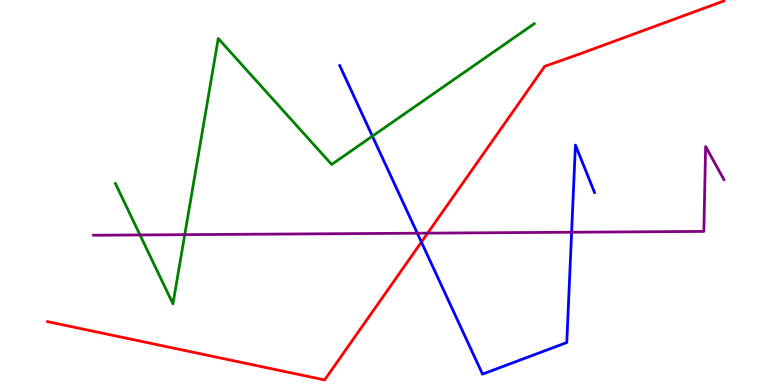[{'lines': ['blue', 'red'], 'intersections': [{'x': 5.44, 'y': 3.71}]}, {'lines': ['green', 'red'], 'intersections': []}, {'lines': ['purple', 'red'], 'intersections': [{'x': 5.52, 'y': 3.94}]}, {'lines': ['blue', 'green'], 'intersections': [{'x': 4.81, 'y': 6.46}]}, {'lines': ['blue', 'purple'], 'intersections': [{'x': 5.38, 'y': 3.94}, {'x': 7.38, 'y': 3.97}]}, {'lines': ['green', 'purple'], 'intersections': [{'x': 1.81, 'y': 3.9}, {'x': 2.38, 'y': 3.9}]}]